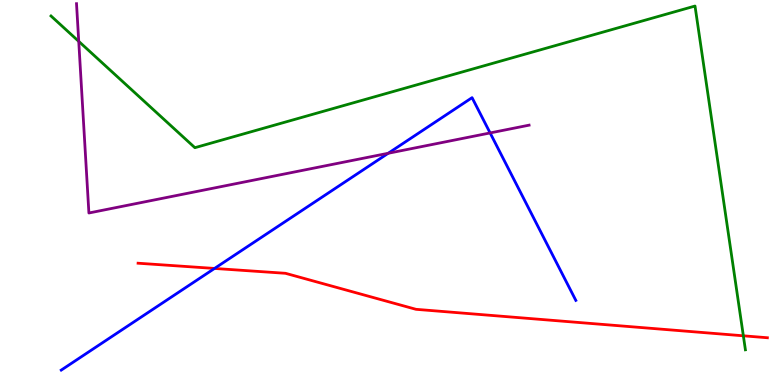[{'lines': ['blue', 'red'], 'intersections': [{'x': 2.77, 'y': 3.03}]}, {'lines': ['green', 'red'], 'intersections': [{'x': 9.59, 'y': 1.28}]}, {'lines': ['purple', 'red'], 'intersections': []}, {'lines': ['blue', 'green'], 'intersections': []}, {'lines': ['blue', 'purple'], 'intersections': [{'x': 5.01, 'y': 6.02}, {'x': 6.32, 'y': 6.55}]}, {'lines': ['green', 'purple'], 'intersections': [{'x': 1.02, 'y': 8.93}]}]